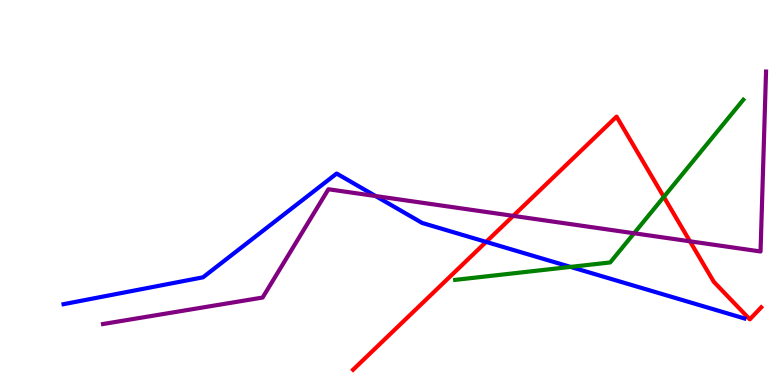[{'lines': ['blue', 'red'], 'intersections': [{'x': 6.27, 'y': 3.72}]}, {'lines': ['green', 'red'], 'intersections': [{'x': 8.57, 'y': 4.89}]}, {'lines': ['purple', 'red'], 'intersections': [{'x': 6.62, 'y': 4.39}, {'x': 8.9, 'y': 3.73}]}, {'lines': ['blue', 'green'], 'intersections': [{'x': 7.36, 'y': 3.07}]}, {'lines': ['blue', 'purple'], 'intersections': [{'x': 4.85, 'y': 4.91}]}, {'lines': ['green', 'purple'], 'intersections': [{'x': 8.18, 'y': 3.94}]}]